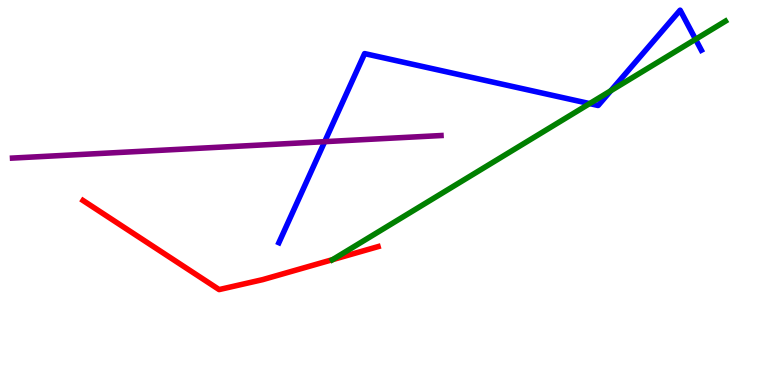[{'lines': ['blue', 'red'], 'intersections': []}, {'lines': ['green', 'red'], 'intersections': [{'x': 4.29, 'y': 3.26}]}, {'lines': ['purple', 'red'], 'intersections': []}, {'lines': ['blue', 'green'], 'intersections': [{'x': 7.61, 'y': 7.31}, {'x': 7.88, 'y': 7.64}, {'x': 8.97, 'y': 8.98}]}, {'lines': ['blue', 'purple'], 'intersections': [{'x': 4.19, 'y': 6.32}]}, {'lines': ['green', 'purple'], 'intersections': []}]